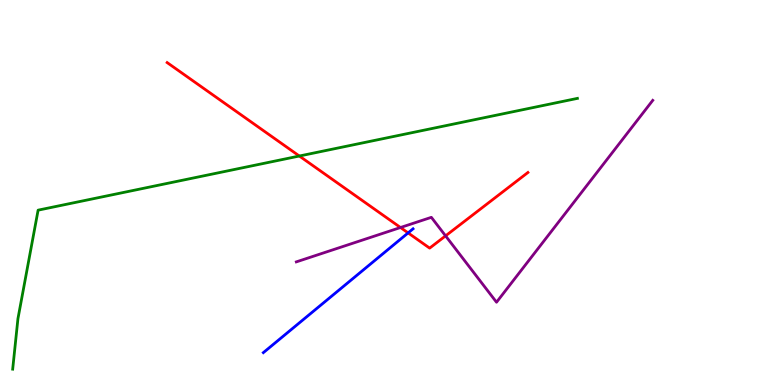[{'lines': ['blue', 'red'], 'intersections': [{'x': 5.27, 'y': 3.95}]}, {'lines': ['green', 'red'], 'intersections': [{'x': 3.86, 'y': 5.95}]}, {'lines': ['purple', 'red'], 'intersections': [{'x': 5.17, 'y': 4.09}, {'x': 5.75, 'y': 3.87}]}, {'lines': ['blue', 'green'], 'intersections': []}, {'lines': ['blue', 'purple'], 'intersections': []}, {'lines': ['green', 'purple'], 'intersections': []}]